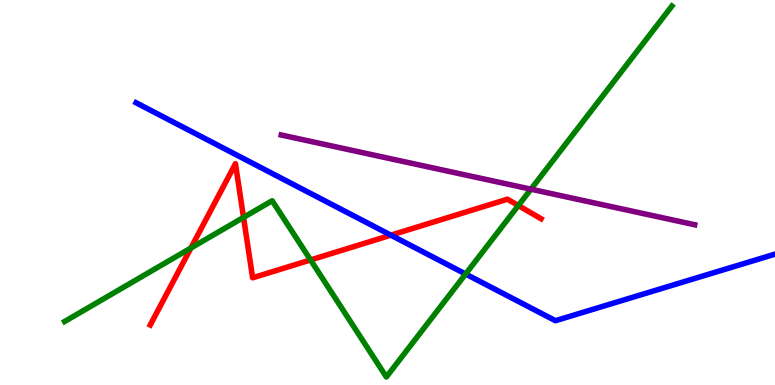[{'lines': ['blue', 'red'], 'intersections': [{'x': 5.04, 'y': 3.89}]}, {'lines': ['green', 'red'], 'intersections': [{'x': 2.46, 'y': 3.56}, {'x': 3.14, 'y': 4.35}, {'x': 4.01, 'y': 3.25}, {'x': 6.69, 'y': 4.66}]}, {'lines': ['purple', 'red'], 'intersections': []}, {'lines': ['blue', 'green'], 'intersections': [{'x': 6.01, 'y': 2.88}]}, {'lines': ['blue', 'purple'], 'intersections': []}, {'lines': ['green', 'purple'], 'intersections': [{'x': 6.85, 'y': 5.09}]}]